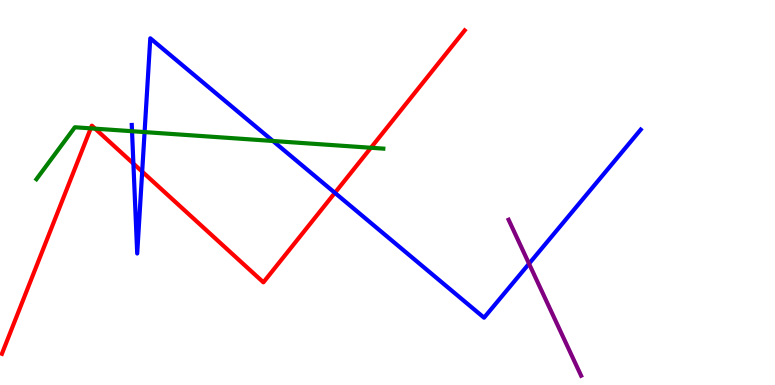[{'lines': ['blue', 'red'], 'intersections': [{'x': 1.72, 'y': 5.75}, {'x': 1.83, 'y': 5.54}, {'x': 4.32, 'y': 4.99}]}, {'lines': ['green', 'red'], 'intersections': [{'x': 1.17, 'y': 6.67}, {'x': 1.23, 'y': 6.66}, {'x': 4.79, 'y': 6.16}]}, {'lines': ['purple', 'red'], 'intersections': []}, {'lines': ['blue', 'green'], 'intersections': [{'x': 1.7, 'y': 6.59}, {'x': 1.87, 'y': 6.57}, {'x': 3.52, 'y': 6.34}]}, {'lines': ['blue', 'purple'], 'intersections': [{'x': 6.83, 'y': 3.15}]}, {'lines': ['green', 'purple'], 'intersections': []}]